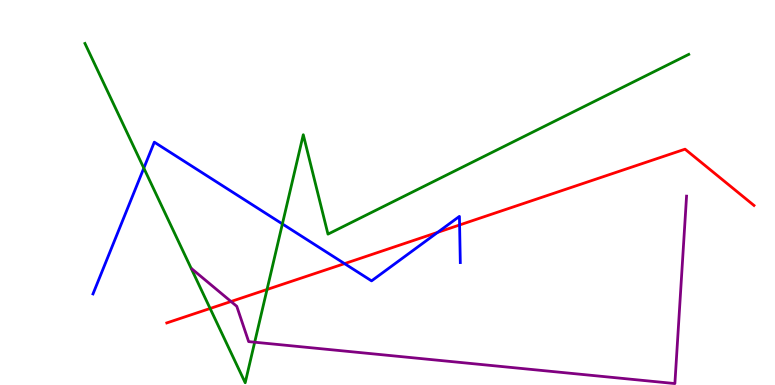[{'lines': ['blue', 'red'], 'intersections': [{'x': 4.45, 'y': 3.15}, {'x': 5.65, 'y': 3.97}, {'x': 5.93, 'y': 4.16}]}, {'lines': ['green', 'red'], 'intersections': [{'x': 2.71, 'y': 1.99}, {'x': 3.45, 'y': 2.48}]}, {'lines': ['purple', 'red'], 'intersections': [{'x': 2.98, 'y': 2.17}]}, {'lines': ['blue', 'green'], 'intersections': [{'x': 1.86, 'y': 5.63}, {'x': 3.64, 'y': 4.18}]}, {'lines': ['blue', 'purple'], 'intersections': []}, {'lines': ['green', 'purple'], 'intersections': [{'x': 3.29, 'y': 1.11}]}]